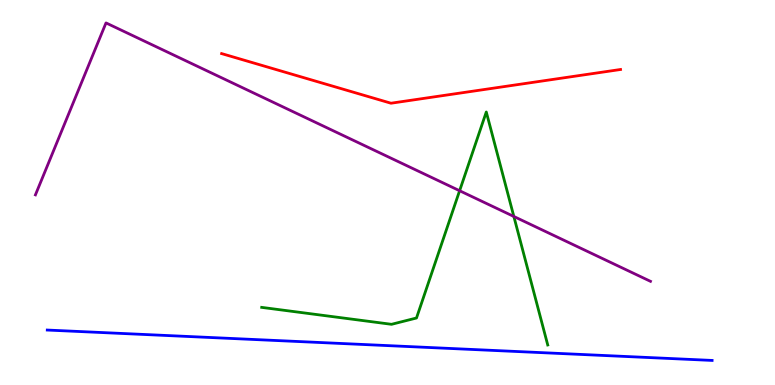[{'lines': ['blue', 'red'], 'intersections': []}, {'lines': ['green', 'red'], 'intersections': []}, {'lines': ['purple', 'red'], 'intersections': []}, {'lines': ['blue', 'green'], 'intersections': []}, {'lines': ['blue', 'purple'], 'intersections': []}, {'lines': ['green', 'purple'], 'intersections': [{'x': 5.93, 'y': 5.05}, {'x': 6.63, 'y': 4.38}]}]